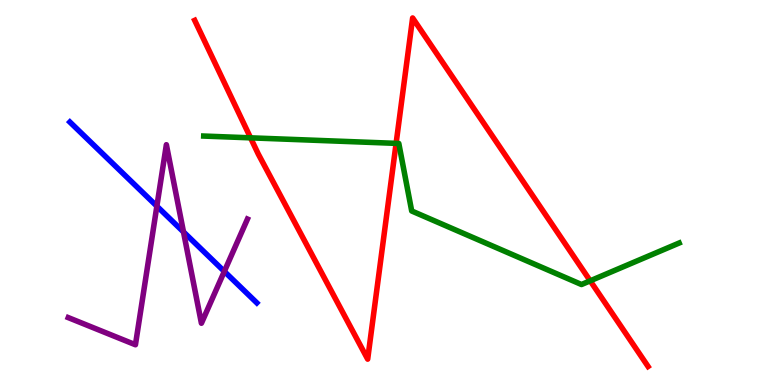[{'lines': ['blue', 'red'], 'intersections': []}, {'lines': ['green', 'red'], 'intersections': [{'x': 3.23, 'y': 6.42}, {'x': 5.11, 'y': 6.28}, {'x': 7.62, 'y': 2.71}]}, {'lines': ['purple', 'red'], 'intersections': []}, {'lines': ['blue', 'green'], 'intersections': []}, {'lines': ['blue', 'purple'], 'intersections': [{'x': 2.02, 'y': 4.64}, {'x': 2.37, 'y': 3.98}, {'x': 2.89, 'y': 2.95}]}, {'lines': ['green', 'purple'], 'intersections': []}]